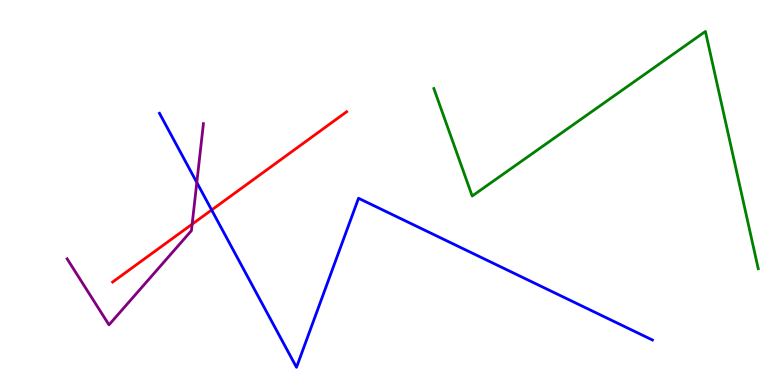[{'lines': ['blue', 'red'], 'intersections': [{'x': 2.73, 'y': 4.55}]}, {'lines': ['green', 'red'], 'intersections': []}, {'lines': ['purple', 'red'], 'intersections': [{'x': 2.48, 'y': 4.18}]}, {'lines': ['blue', 'green'], 'intersections': []}, {'lines': ['blue', 'purple'], 'intersections': [{'x': 2.54, 'y': 5.26}]}, {'lines': ['green', 'purple'], 'intersections': []}]